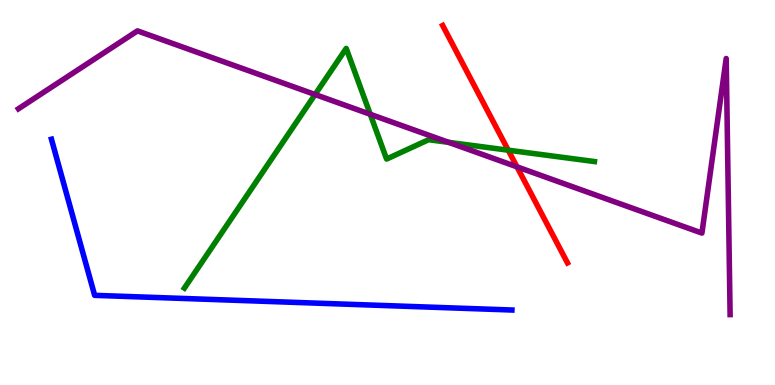[{'lines': ['blue', 'red'], 'intersections': []}, {'lines': ['green', 'red'], 'intersections': [{'x': 6.56, 'y': 6.1}]}, {'lines': ['purple', 'red'], 'intersections': [{'x': 6.67, 'y': 5.67}]}, {'lines': ['blue', 'green'], 'intersections': []}, {'lines': ['blue', 'purple'], 'intersections': []}, {'lines': ['green', 'purple'], 'intersections': [{'x': 4.07, 'y': 7.55}, {'x': 4.78, 'y': 7.03}, {'x': 5.79, 'y': 6.3}]}]